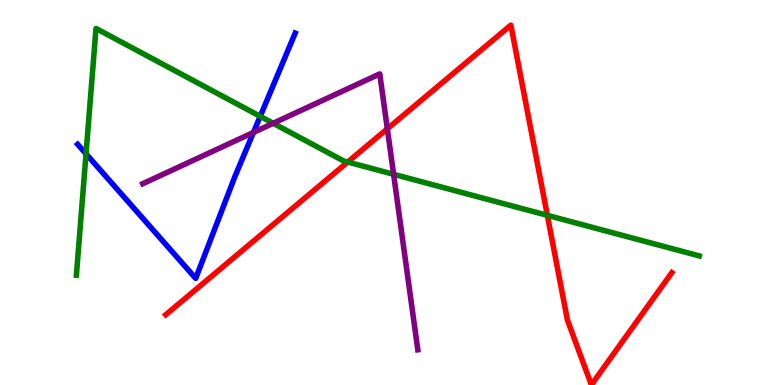[{'lines': ['blue', 'red'], 'intersections': []}, {'lines': ['green', 'red'], 'intersections': [{'x': 4.49, 'y': 5.79}, {'x': 7.06, 'y': 4.41}]}, {'lines': ['purple', 'red'], 'intersections': [{'x': 5.0, 'y': 6.65}]}, {'lines': ['blue', 'green'], 'intersections': [{'x': 1.11, 'y': 6.0}, {'x': 3.36, 'y': 6.98}]}, {'lines': ['blue', 'purple'], 'intersections': [{'x': 3.27, 'y': 6.56}]}, {'lines': ['green', 'purple'], 'intersections': [{'x': 3.53, 'y': 6.8}, {'x': 5.08, 'y': 5.47}]}]